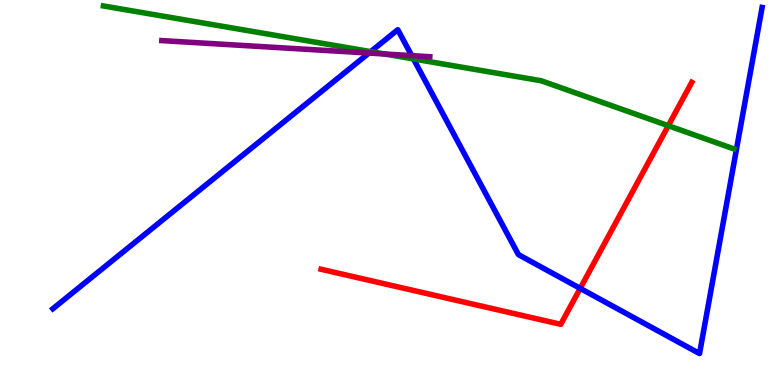[{'lines': ['blue', 'red'], 'intersections': [{'x': 7.49, 'y': 2.51}]}, {'lines': ['green', 'red'], 'intersections': [{'x': 8.62, 'y': 6.74}]}, {'lines': ['purple', 'red'], 'intersections': []}, {'lines': ['blue', 'green'], 'intersections': [{'x': 4.78, 'y': 8.66}, {'x': 5.34, 'y': 8.47}]}, {'lines': ['blue', 'purple'], 'intersections': [{'x': 4.76, 'y': 8.62}, {'x': 5.31, 'y': 8.56}]}, {'lines': ['green', 'purple'], 'intersections': [{'x': 4.96, 'y': 8.6}]}]